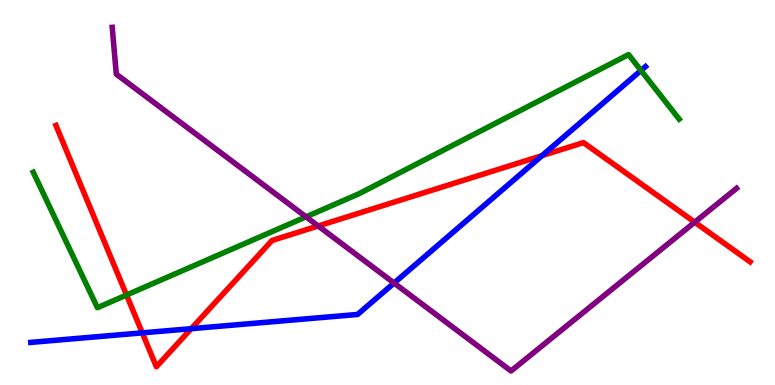[{'lines': ['blue', 'red'], 'intersections': [{'x': 1.84, 'y': 1.35}, {'x': 2.47, 'y': 1.46}, {'x': 6.99, 'y': 5.96}]}, {'lines': ['green', 'red'], 'intersections': [{'x': 1.63, 'y': 2.34}]}, {'lines': ['purple', 'red'], 'intersections': [{'x': 4.11, 'y': 4.13}, {'x': 8.96, 'y': 4.23}]}, {'lines': ['blue', 'green'], 'intersections': [{'x': 8.27, 'y': 8.17}]}, {'lines': ['blue', 'purple'], 'intersections': [{'x': 5.08, 'y': 2.65}]}, {'lines': ['green', 'purple'], 'intersections': [{'x': 3.95, 'y': 4.37}]}]